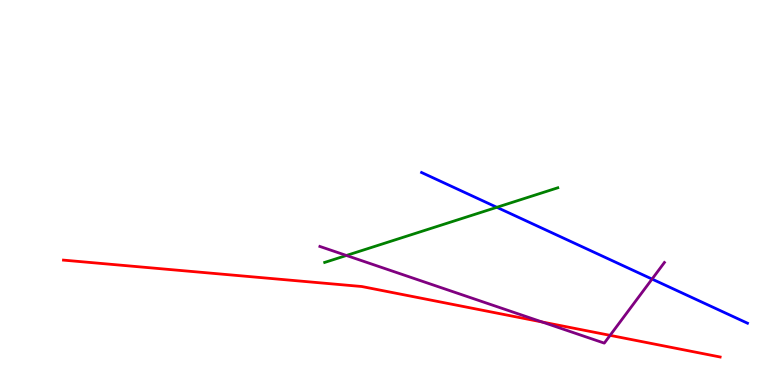[{'lines': ['blue', 'red'], 'intersections': []}, {'lines': ['green', 'red'], 'intersections': []}, {'lines': ['purple', 'red'], 'intersections': [{'x': 7.0, 'y': 1.64}, {'x': 7.87, 'y': 1.29}]}, {'lines': ['blue', 'green'], 'intersections': [{'x': 6.41, 'y': 4.62}]}, {'lines': ['blue', 'purple'], 'intersections': [{'x': 8.41, 'y': 2.75}]}, {'lines': ['green', 'purple'], 'intersections': [{'x': 4.47, 'y': 3.36}]}]